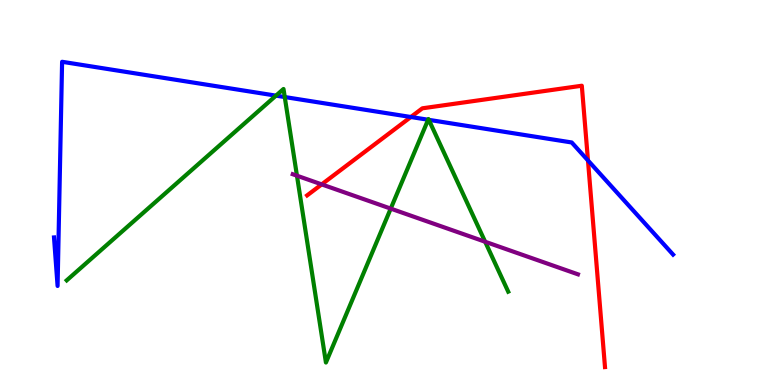[{'lines': ['blue', 'red'], 'intersections': [{'x': 5.3, 'y': 6.96}, {'x': 7.59, 'y': 5.83}]}, {'lines': ['green', 'red'], 'intersections': []}, {'lines': ['purple', 'red'], 'intersections': [{'x': 4.15, 'y': 5.21}]}, {'lines': ['blue', 'green'], 'intersections': [{'x': 3.56, 'y': 7.52}, {'x': 3.67, 'y': 7.48}, {'x': 5.52, 'y': 6.89}, {'x': 5.53, 'y': 6.89}]}, {'lines': ['blue', 'purple'], 'intersections': []}, {'lines': ['green', 'purple'], 'intersections': [{'x': 3.83, 'y': 5.44}, {'x': 5.04, 'y': 4.58}, {'x': 6.26, 'y': 3.72}]}]